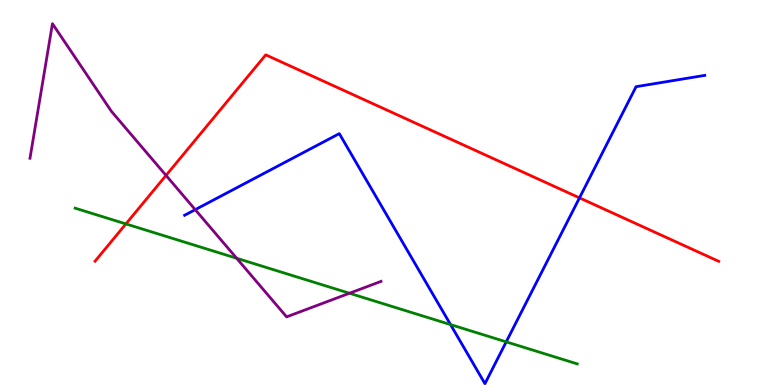[{'lines': ['blue', 'red'], 'intersections': [{'x': 7.48, 'y': 4.86}]}, {'lines': ['green', 'red'], 'intersections': [{'x': 1.62, 'y': 4.18}]}, {'lines': ['purple', 'red'], 'intersections': [{'x': 2.14, 'y': 5.44}]}, {'lines': ['blue', 'green'], 'intersections': [{'x': 5.81, 'y': 1.57}, {'x': 6.53, 'y': 1.12}]}, {'lines': ['blue', 'purple'], 'intersections': [{'x': 2.52, 'y': 4.55}]}, {'lines': ['green', 'purple'], 'intersections': [{'x': 3.05, 'y': 3.29}, {'x': 4.51, 'y': 2.38}]}]